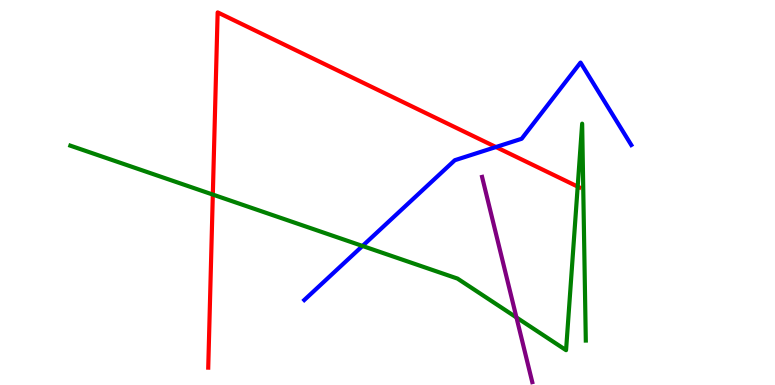[{'lines': ['blue', 'red'], 'intersections': [{'x': 6.4, 'y': 6.18}]}, {'lines': ['green', 'red'], 'intersections': [{'x': 2.75, 'y': 4.95}, {'x': 7.45, 'y': 5.15}]}, {'lines': ['purple', 'red'], 'intersections': []}, {'lines': ['blue', 'green'], 'intersections': [{'x': 4.68, 'y': 3.61}]}, {'lines': ['blue', 'purple'], 'intersections': []}, {'lines': ['green', 'purple'], 'intersections': [{'x': 6.66, 'y': 1.75}]}]